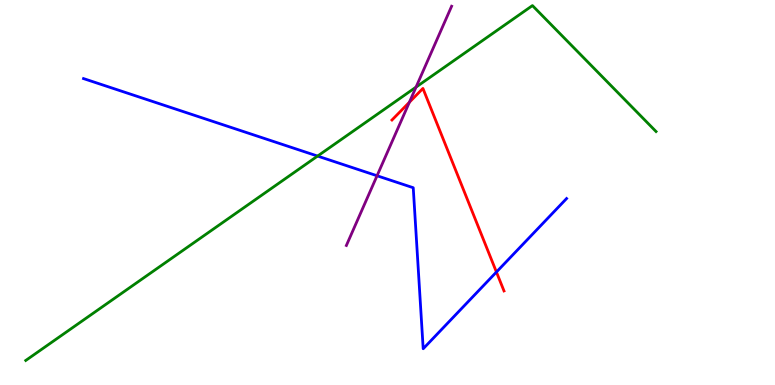[{'lines': ['blue', 'red'], 'intersections': [{'x': 6.41, 'y': 2.93}]}, {'lines': ['green', 'red'], 'intersections': []}, {'lines': ['purple', 'red'], 'intersections': [{'x': 5.28, 'y': 7.34}]}, {'lines': ['blue', 'green'], 'intersections': [{'x': 4.1, 'y': 5.95}]}, {'lines': ['blue', 'purple'], 'intersections': [{'x': 4.87, 'y': 5.44}]}, {'lines': ['green', 'purple'], 'intersections': [{'x': 5.37, 'y': 7.74}]}]